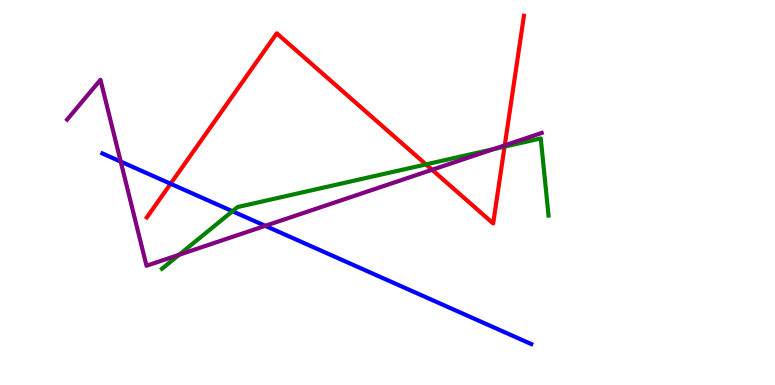[{'lines': ['blue', 'red'], 'intersections': [{'x': 2.2, 'y': 5.23}]}, {'lines': ['green', 'red'], 'intersections': [{'x': 5.5, 'y': 5.73}, {'x': 6.51, 'y': 6.19}]}, {'lines': ['purple', 'red'], 'intersections': [{'x': 5.58, 'y': 5.59}, {'x': 6.51, 'y': 6.22}]}, {'lines': ['blue', 'green'], 'intersections': [{'x': 3.0, 'y': 4.51}]}, {'lines': ['blue', 'purple'], 'intersections': [{'x': 1.56, 'y': 5.8}, {'x': 3.42, 'y': 4.13}]}, {'lines': ['green', 'purple'], 'intersections': [{'x': 2.31, 'y': 3.38}, {'x': 6.37, 'y': 6.13}]}]